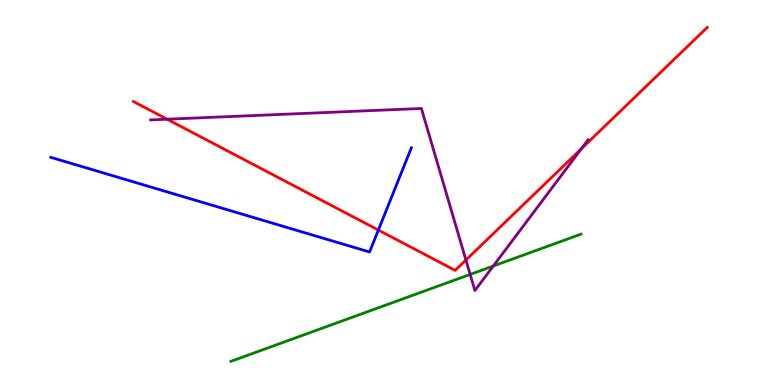[{'lines': ['blue', 'red'], 'intersections': [{'x': 4.88, 'y': 4.02}]}, {'lines': ['green', 'red'], 'intersections': []}, {'lines': ['purple', 'red'], 'intersections': [{'x': 2.16, 'y': 6.9}, {'x': 6.01, 'y': 3.25}, {'x': 7.5, 'y': 6.13}]}, {'lines': ['blue', 'green'], 'intersections': []}, {'lines': ['blue', 'purple'], 'intersections': []}, {'lines': ['green', 'purple'], 'intersections': [{'x': 6.07, 'y': 2.87}, {'x': 6.37, 'y': 3.09}]}]